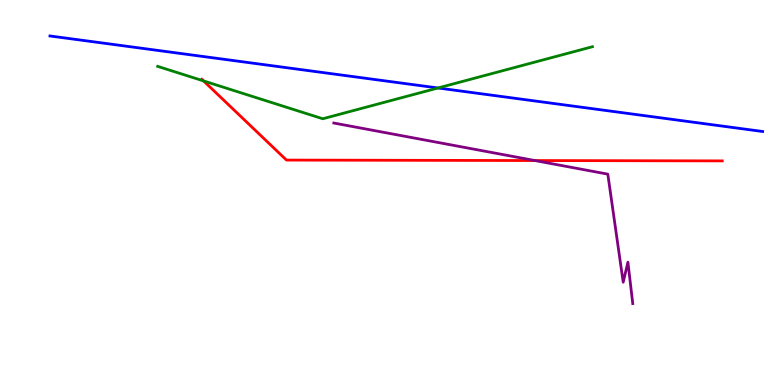[{'lines': ['blue', 'red'], 'intersections': []}, {'lines': ['green', 'red'], 'intersections': [{'x': 2.63, 'y': 7.9}]}, {'lines': ['purple', 'red'], 'intersections': [{'x': 6.9, 'y': 5.83}]}, {'lines': ['blue', 'green'], 'intersections': [{'x': 5.65, 'y': 7.71}]}, {'lines': ['blue', 'purple'], 'intersections': []}, {'lines': ['green', 'purple'], 'intersections': []}]